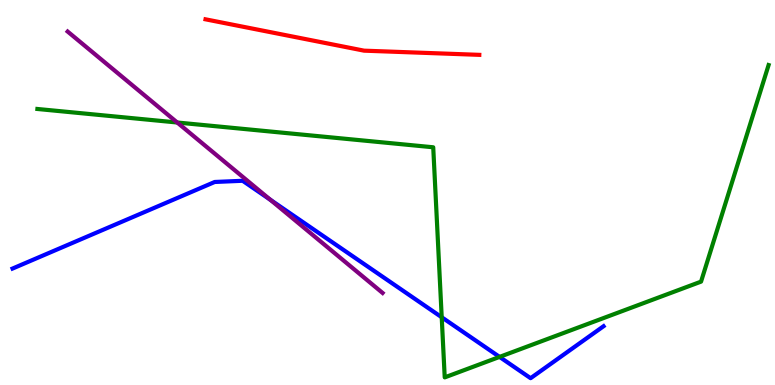[{'lines': ['blue', 'red'], 'intersections': []}, {'lines': ['green', 'red'], 'intersections': []}, {'lines': ['purple', 'red'], 'intersections': []}, {'lines': ['blue', 'green'], 'intersections': [{'x': 5.7, 'y': 1.76}, {'x': 6.45, 'y': 0.73}]}, {'lines': ['blue', 'purple'], 'intersections': [{'x': 3.49, 'y': 4.81}]}, {'lines': ['green', 'purple'], 'intersections': [{'x': 2.29, 'y': 6.82}]}]